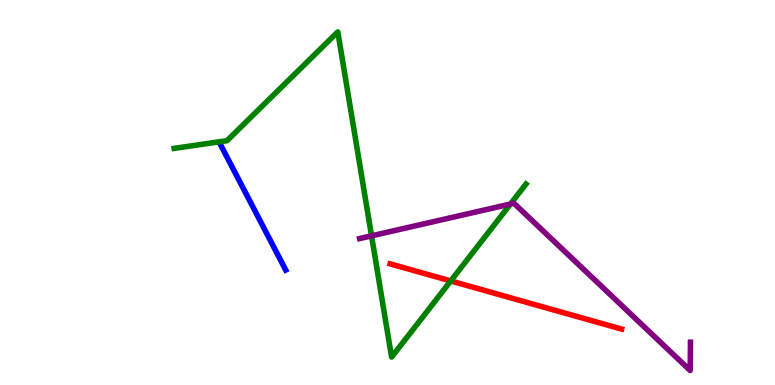[{'lines': ['blue', 'red'], 'intersections': []}, {'lines': ['green', 'red'], 'intersections': [{'x': 5.82, 'y': 2.7}]}, {'lines': ['purple', 'red'], 'intersections': []}, {'lines': ['blue', 'green'], 'intersections': []}, {'lines': ['blue', 'purple'], 'intersections': []}, {'lines': ['green', 'purple'], 'intersections': [{'x': 4.79, 'y': 3.87}, {'x': 6.59, 'y': 4.7}]}]